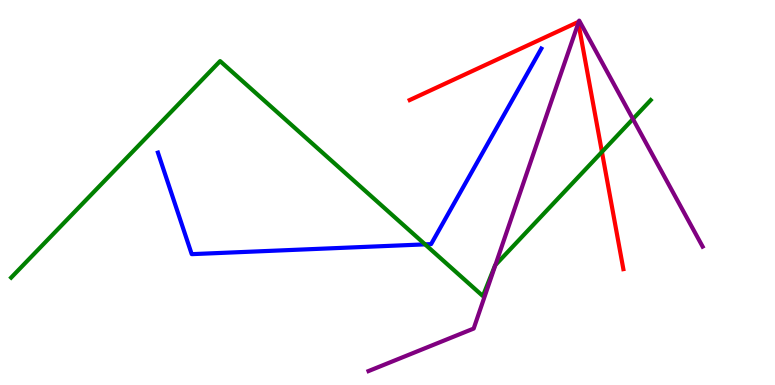[{'lines': ['blue', 'red'], 'intersections': []}, {'lines': ['green', 'red'], 'intersections': [{'x': 7.77, 'y': 6.05}]}, {'lines': ['purple', 'red'], 'intersections': [{'x': 7.46, 'y': 9.4}]}, {'lines': ['blue', 'green'], 'intersections': [{'x': 5.48, 'y': 3.65}]}, {'lines': ['blue', 'purple'], 'intersections': []}, {'lines': ['green', 'purple'], 'intersections': [{'x': 6.39, 'y': 3.12}, {'x': 8.17, 'y': 6.91}]}]